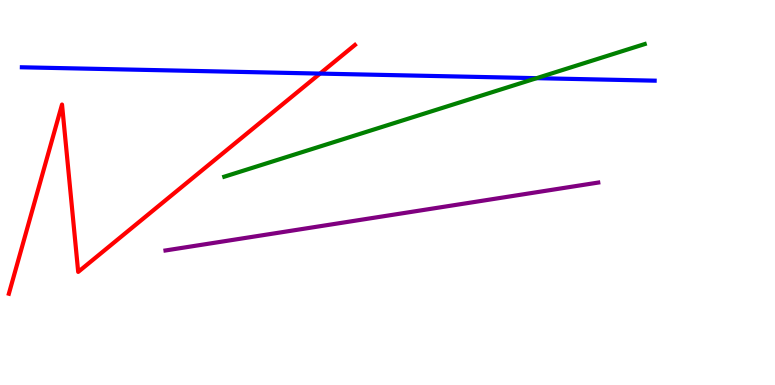[{'lines': ['blue', 'red'], 'intersections': [{'x': 4.13, 'y': 8.09}]}, {'lines': ['green', 'red'], 'intersections': []}, {'lines': ['purple', 'red'], 'intersections': []}, {'lines': ['blue', 'green'], 'intersections': [{'x': 6.92, 'y': 7.97}]}, {'lines': ['blue', 'purple'], 'intersections': []}, {'lines': ['green', 'purple'], 'intersections': []}]